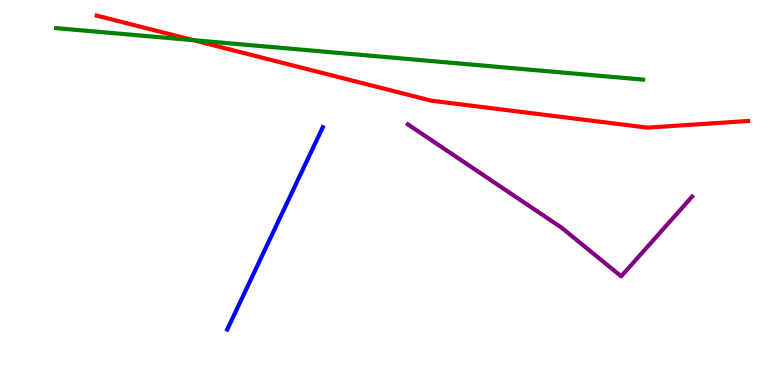[{'lines': ['blue', 'red'], 'intersections': []}, {'lines': ['green', 'red'], 'intersections': [{'x': 2.49, 'y': 8.96}]}, {'lines': ['purple', 'red'], 'intersections': []}, {'lines': ['blue', 'green'], 'intersections': []}, {'lines': ['blue', 'purple'], 'intersections': []}, {'lines': ['green', 'purple'], 'intersections': []}]